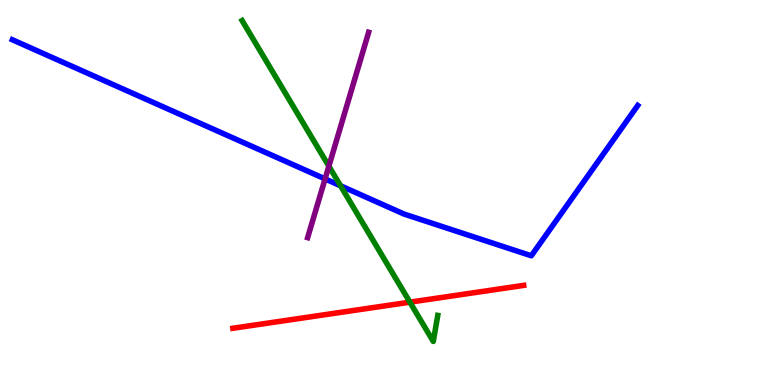[{'lines': ['blue', 'red'], 'intersections': []}, {'lines': ['green', 'red'], 'intersections': [{'x': 5.29, 'y': 2.15}]}, {'lines': ['purple', 'red'], 'intersections': []}, {'lines': ['blue', 'green'], 'intersections': [{'x': 4.39, 'y': 5.17}]}, {'lines': ['blue', 'purple'], 'intersections': [{'x': 4.19, 'y': 5.35}]}, {'lines': ['green', 'purple'], 'intersections': [{'x': 4.24, 'y': 5.68}]}]